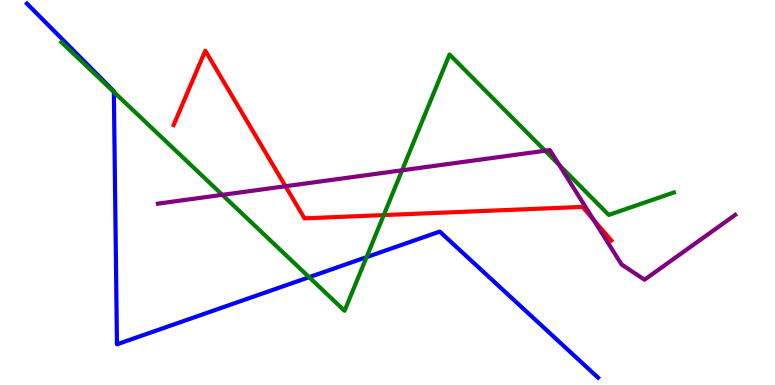[{'lines': ['blue', 'red'], 'intersections': []}, {'lines': ['green', 'red'], 'intersections': [{'x': 4.95, 'y': 4.41}]}, {'lines': ['purple', 'red'], 'intersections': [{'x': 3.68, 'y': 5.16}, {'x': 7.66, 'y': 4.29}]}, {'lines': ['blue', 'green'], 'intersections': [{'x': 1.47, 'y': 7.61}, {'x': 3.99, 'y': 2.8}, {'x': 4.73, 'y': 3.32}]}, {'lines': ['blue', 'purple'], 'intersections': []}, {'lines': ['green', 'purple'], 'intersections': [{'x': 2.87, 'y': 4.94}, {'x': 5.19, 'y': 5.58}, {'x': 7.03, 'y': 6.08}, {'x': 7.22, 'y': 5.71}]}]